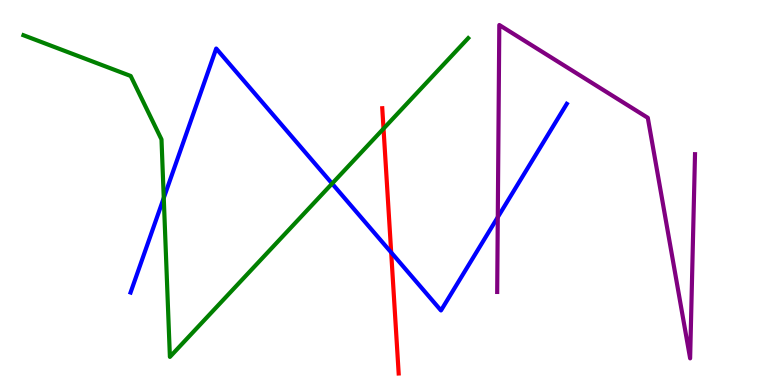[{'lines': ['blue', 'red'], 'intersections': [{'x': 5.05, 'y': 3.44}]}, {'lines': ['green', 'red'], 'intersections': [{'x': 4.95, 'y': 6.66}]}, {'lines': ['purple', 'red'], 'intersections': []}, {'lines': ['blue', 'green'], 'intersections': [{'x': 2.11, 'y': 4.86}, {'x': 4.29, 'y': 5.23}]}, {'lines': ['blue', 'purple'], 'intersections': [{'x': 6.42, 'y': 4.36}]}, {'lines': ['green', 'purple'], 'intersections': []}]